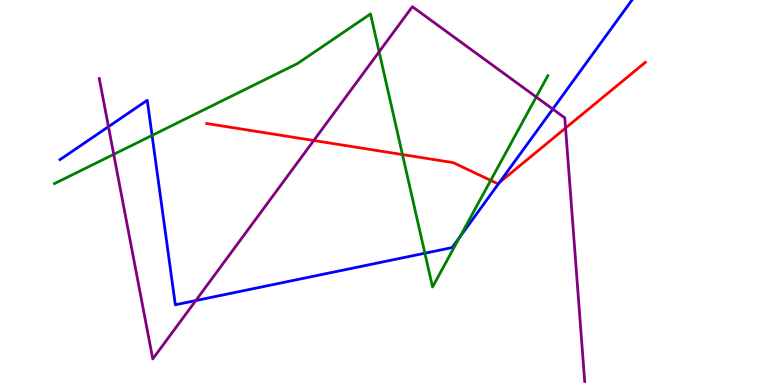[{'lines': ['blue', 'red'], 'intersections': [{'x': 6.44, 'y': 5.26}]}, {'lines': ['green', 'red'], 'intersections': [{'x': 5.19, 'y': 5.99}, {'x': 6.33, 'y': 5.31}]}, {'lines': ['purple', 'red'], 'intersections': [{'x': 4.05, 'y': 6.35}, {'x': 7.3, 'y': 6.67}]}, {'lines': ['blue', 'green'], 'intersections': [{'x': 1.96, 'y': 6.48}, {'x': 5.48, 'y': 3.42}, {'x': 5.93, 'y': 3.84}]}, {'lines': ['blue', 'purple'], 'intersections': [{'x': 1.4, 'y': 6.71}, {'x': 2.53, 'y': 2.19}, {'x': 7.13, 'y': 7.17}]}, {'lines': ['green', 'purple'], 'intersections': [{'x': 1.47, 'y': 5.99}, {'x': 4.89, 'y': 8.65}, {'x': 6.92, 'y': 7.48}]}]